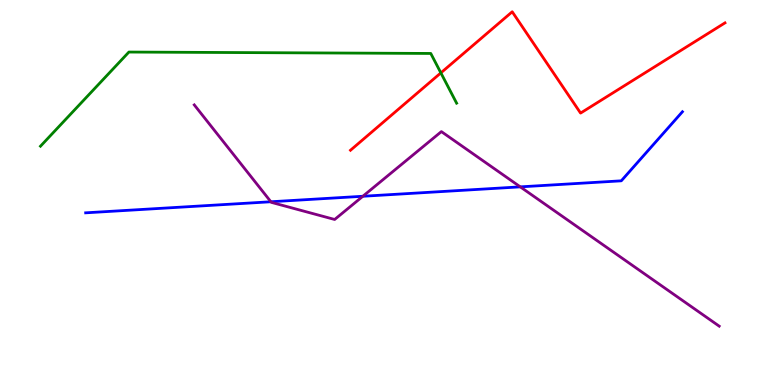[{'lines': ['blue', 'red'], 'intersections': []}, {'lines': ['green', 'red'], 'intersections': [{'x': 5.69, 'y': 8.11}]}, {'lines': ['purple', 'red'], 'intersections': []}, {'lines': ['blue', 'green'], 'intersections': []}, {'lines': ['blue', 'purple'], 'intersections': [{'x': 3.5, 'y': 4.76}, {'x': 4.68, 'y': 4.9}, {'x': 6.71, 'y': 5.15}]}, {'lines': ['green', 'purple'], 'intersections': []}]